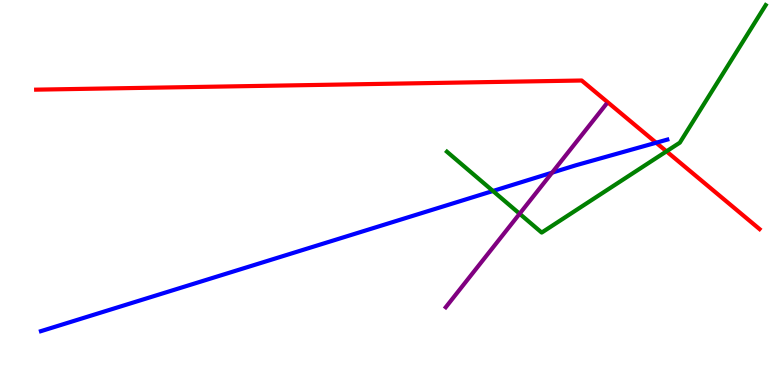[{'lines': ['blue', 'red'], 'intersections': [{'x': 8.47, 'y': 6.29}]}, {'lines': ['green', 'red'], 'intersections': [{'x': 8.6, 'y': 6.07}]}, {'lines': ['purple', 'red'], 'intersections': []}, {'lines': ['blue', 'green'], 'intersections': [{'x': 6.36, 'y': 5.04}]}, {'lines': ['blue', 'purple'], 'intersections': [{'x': 7.12, 'y': 5.52}]}, {'lines': ['green', 'purple'], 'intersections': [{'x': 6.7, 'y': 4.45}]}]